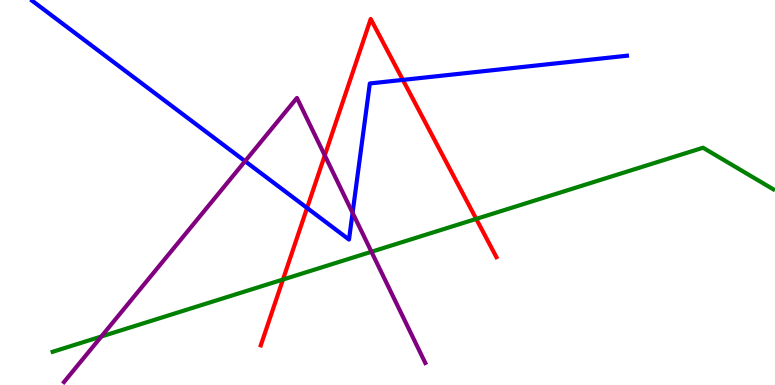[{'lines': ['blue', 'red'], 'intersections': [{'x': 3.96, 'y': 4.6}, {'x': 5.2, 'y': 7.92}]}, {'lines': ['green', 'red'], 'intersections': [{'x': 3.65, 'y': 2.74}, {'x': 6.14, 'y': 4.31}]}, {'lines': ['purple', 'red'], 'intersections': [{'x': 4.19, 'y': 5.96}]}, {'lines': ['blue', 'green'], 'intersections': []}, {'lines': ['blue', 'purple'], 'intersections': [{'x': 3.16, 'y': 5.81}, {'x': 4.55, 'y': 4.47}]}, {'lines': ['green', 'purple'], 'intersections': [{'x': 1.31, 'y': 1.26}, {'x': 4.79, 'y': 3.46}]}]